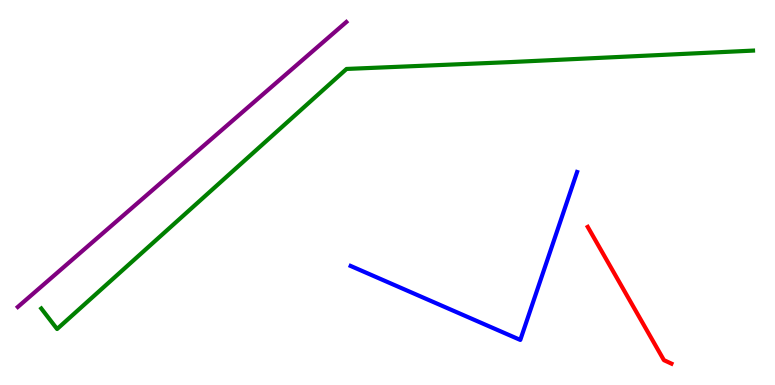[{'lines': ['blue', 'red'], 'intersections': []}, {'lines': ['green', 'red'], 'intersections': []}, {'lines': ['purple', 'red'], 'intersections': []}, {'lines': ['blue', 'green'], 'intersections': []}, {'lines': ['blue', 'purple'], 'intersections': []}, {'lines': ['green', 'purple'], 'intersections': []}]